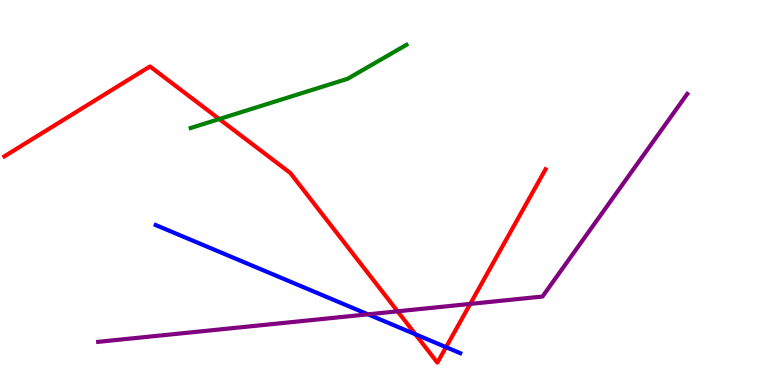[{'lines': ['blue', 'red'], 'intersections': [{'x': 5.36, 'y': 1.32}, {'x': 5.76, 'y': 0.983}]}, {'lines': ['green', 'red'], 'intersections': [{'x': 2.83, 'y': 6.91}]}, {'lines': ['purple', 'red'], 'intersections': [{'x': 5.13, 'y': 1.91}, {'x': 6.07, 'y': 2.11}]}, {'lines': ['blue', 'green'], 'intersections': []}, {'lines': ['blue', 'purple'], 'intersections': [{'x': 4.75, 'y': 1.84}]}, {'lines': ['green', 'purple'], 'intersections': []}]